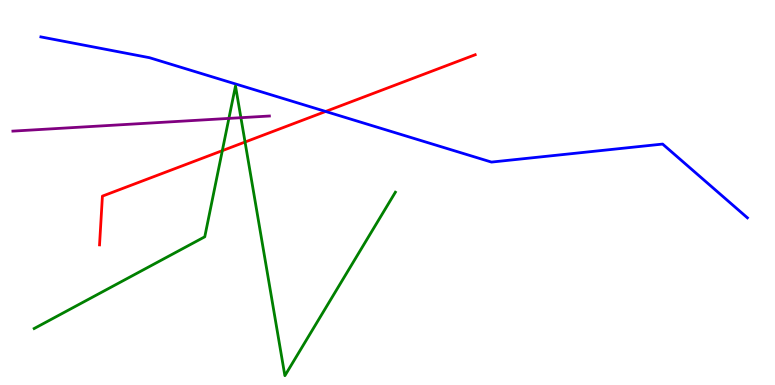[{'lines': ['blue', 'red'], 'intersections': [{'x': 4.2, 'y': 7.1}]}, {'lines': ['green', 'red'], 'intersections': [{'x': 2.87, 'y': 6.09}, {'x': 3.16, 'y': 6.31}]}, {'lines': ['purple', 'red'], 'intersections': []}, {'lines': ['blue', 'green'], 'intersections': []}, {'lines': ['blue', 'purple'], 'intersections': []}, {'lines': ['green', 'purple'], 'intersections': [{'x': 2.95, 'y': 6.92}, {'x': 3.11, 'y': 6.94}]}]